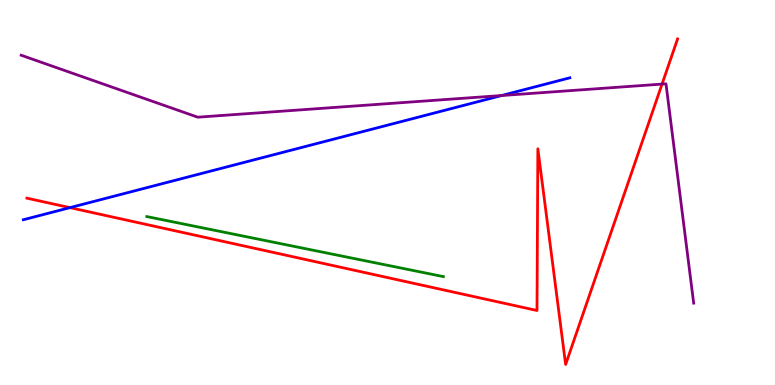[{'lines': ['blue', 'red'], 'intersections': [{'x': 0.903, 'y': 4.61}]}, {'lines': ['green', 'red'], 'intersections': []}, {'lines': ['purple', 'red'], 'intersections': [{'x': 8.54, 'y': 7.82}]}, {'lines': ['blue', 'green'], 'intersections': []}, {'lines': ['blue', 'purple'], 'intersections': [{'x': 6.47, 'y': 7.52}]}, {'lines': ['green', 'purple'], 'intersections': []}]